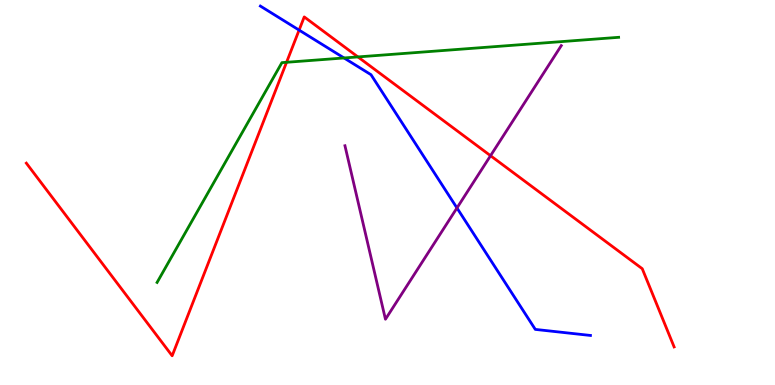[{'lines': ['blue', 'red'], 'intersections': [{'x': 3.86, 'y': 9.22}]}, {'lines': ['green', 'red'], 'intersections': [{'x': 3.7, 'y': 8.38}, {'x': 4.62, 'y': 8.52}]}, {'lines': ['purple', 'red'], 'intersections': [{'x': 6.33, 'y': 5.96}]}, {'lines': ['blue', 'green'], 'intersections': [{'x': 4.44, 'y': 8.49}]}, {'lines': ['blue', 'purple'], 'intersections': [{'x': 5.9, 'y': 4.6}]}, {'lines': ['green', 'purple'], 'intersections': []}]